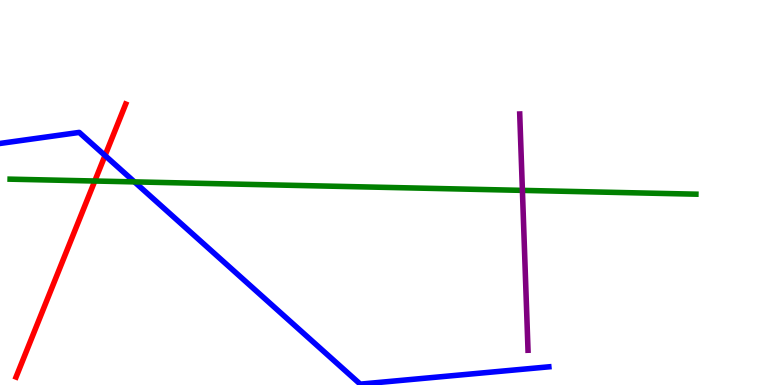[{'lines': ['blue', 'red'], 'intersections': [{'x': 1.36, 'y': 5.96}]}, {'lines': ['green', 'red'], 'intersections': [{'x': 1.22, 'y': 5.3}]}, {'lines': ['purple', 'red'], 'intersections': []}, {'lines': ['blue', 'green'], 'intersections': [{'x': 1.73, 'y': 5.28}]}, {'lines': ['blue', 'purple'], 'intersections': []}, {'lines': ['green', 'purple'], 'intersections': [{'x': 6.74, 'y': 5.06}]}]